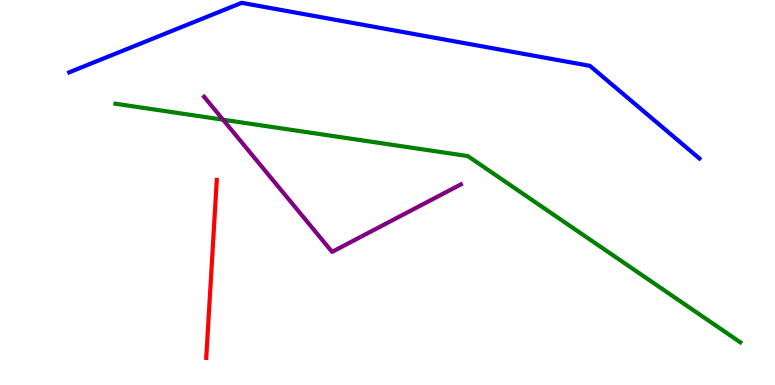[{'lines': ['blue', 'red'], 'intersections': []}, {'lines': ['green', 'red'], 'intersections': []}, {'lines': ['purple', 'red'], 'intersections': []}, {'lines': ['blue', 'green'], 'intersections': []}, {'lines': ['blue', 'purple'], 'intersections': []}, {'lines': ['green', 'purple'], 'intersections': [{'x': 2.88, 'y': 6.89}]}]